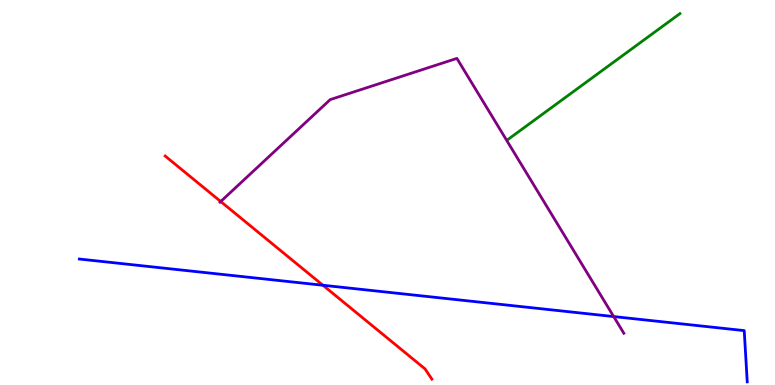[{'lines': ['blue', 'red'], 'intersections': [{'x': 4.17, 'y': 2.59}]}, {'lines': ['green', 'red'], 'intersections': []}, {'lines': ['purple', 'red'], 'intersections': [{'x': 2.85, 'y': 4.77}]}, {'lines': ['blue', 'green'], 'intersections': []}, {'lines': ['blue', 'purple'], 'intersections': [{'x': 7.92, 'y': 1.78}]}, {'lines': ['green', 'purple'], 'intersections': []}]